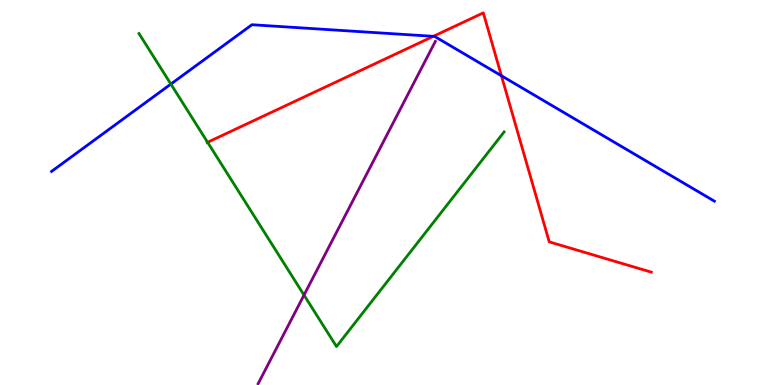[{'lines': ['blue', 'red'], 'intersections': [{'x': 5.59, 'y': 9.06}, {'x': 6.47, 'y': 8.03}]}, {'lines': ['green', 'red'], 'intersections': [{'x': 2.68, 'y': 6.3}]}, {'lines': ['purple', 'red'], 'intersections': []}, {'lines': ['blue', 'green'], 'intersections': [{'x': 2.2, 'y': 7.82}]}, {'lines': ['blue', 'purple'], 'intersections': []}, {'lines': ['green', 'purple'], 'intersections': [{'x': 3.92, 'y': 2.34}]}]